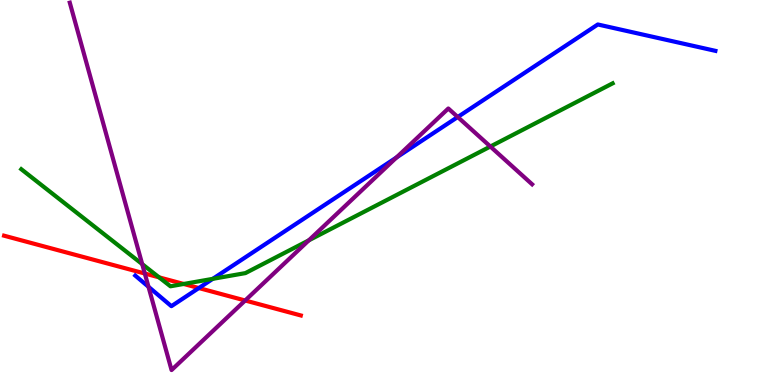[{'lines': ['blue', 'red'], 'intersections': [{'x': 2.57, 'y': 2.52}]}, {'lines': ['green', 'red'], 'intersections': [{'x': 2.05, 'y': 2.8}, {'x': 2.37, 'y': 2.62}]}, {'lines': ['purple', 'red'], 'intersections': [{'x': 1.87, 'y': 2.9}, {'x': 3.16, 'y': 2.2}]}, {'lines': ['blue', 'green'], 'intersections': [{'x': 2.75, 'y': 2.76}]}, {'lines': ['blue', 'purple'], 'intersections': [{'x': 1.92, 'y': 2.55}, {'x': 5.12, 'y': 5.91}, {'x': 5.91, 'y': 6.96}]}, {'lines': ['green', 'purple'], 'intersections': [{'x': 1.83, 'y': 3.14}, {'x': 3.98, 'y': 3.76}, {'x': 6.33, 'y': 6.19}]}]